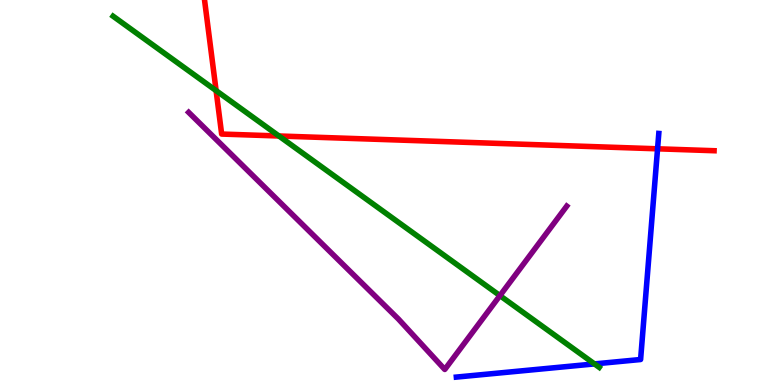[{'lines': ['blue', 'red'], 'intersections': [{'x': 8.48, 'y': 6.13}]}, {'lines': ['green', 'red'], 'intersections': [{'x': 2.79, 'y': 7.65}, {'x': 3.6, 'y': 6.47}]}, {'lines': ['purple', 'red'], 'intersections': []}, {'lines': ['blue', 'green'], 'intersections': [{'x': 7.67, 'y': 0.548}]}, {'lines': ['blue', 'purple'], 'intersections': []}, {'lines': ['green', 'purple'], 'intersections': [{'x': 6.45, 'y': 2.32}]}]